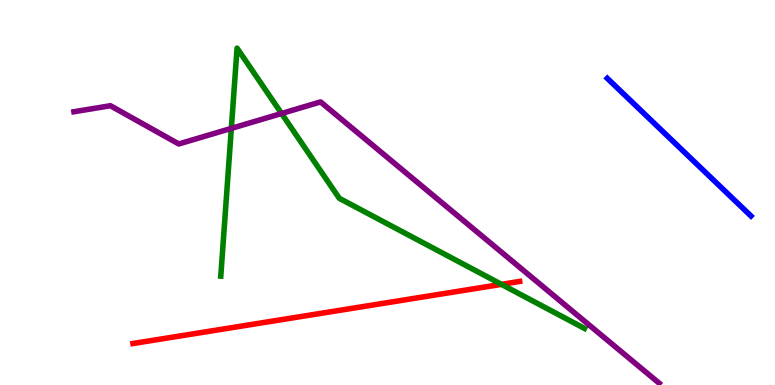[{'lines': ['blue', 'red'], 'intersections': []}, {'lines': ['green', 'red'], 'intersections': [{'x': 6.47, 'y': 2.61}]}, {'lines': ['purple', 'red'], 'intersections': []}, {'lines': ['blue', 'green'], 'intersections': []}, {'lines': ['blue', 'purple'], 'intersections': []}, {'lines': ['green', 'purple'], 'intersections': [{'x': 2.99, 'y': 6.67}, {'x': 3.63, 'y': 7.05}]}]